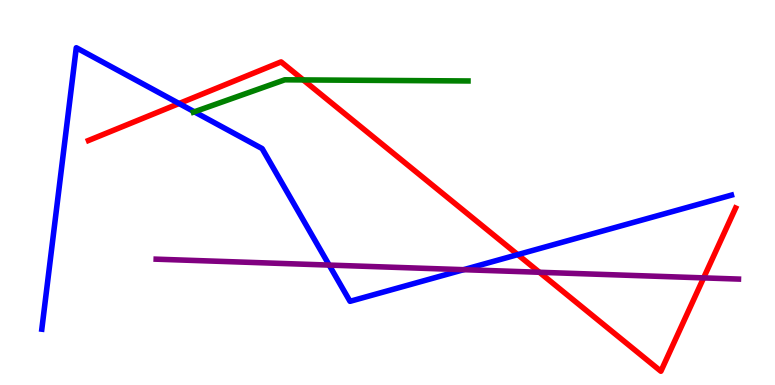[{'lines': ['blue', 'red'], 'intersections': [{'x': 2.31, 'y': 7.31}, {'x': 6.68, 'y': 3.39}]}, {'lines': ['green', 'red'], 'intersections': [{'x': 3.91, 'y': 7.92}]}, {'lines': ['purple', 'red'], 'intersections': [{'x': 6.96, 'y': 2.93}, {'x': 9.08, 'y': 2.78}]}, {'lines': ['blue', 'green'], 'intersections': [{'x': 2.51, 'y': 7.1}]}, {'lines': ['blue', 'purple'], 'intersections': [{'x': 4.25, 'y': 3.11}, {'x': 5.98, 'y': 3.0}]}, {'lines': ['green', 'purple'], 'intersections': []}]